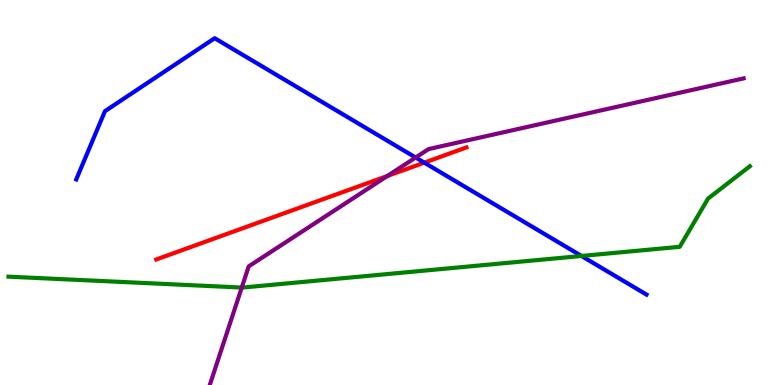[{'lines': ['blue', 'red'], 'intersections': [{'x': 5.47, 'y': 5.78}]}, {'lines': ['green', 'red'], 'intersections': []}, {'lines': ['purple', 'red'], 'intersections': [{'x': 5.0, 'y': 5.43}]}, {'lines': ['blue', 'green'], 'intersections': [{'x': 7.5, 'y': 3.35}]}, {'lines': ['blue', 'purple'], 'intersections': [{'x': 5.36, 'y': 5.91}]}, {'lines': ['green', 'purple'], 'intersections': [{'x': 3.12, 'y': 2.53}]}]